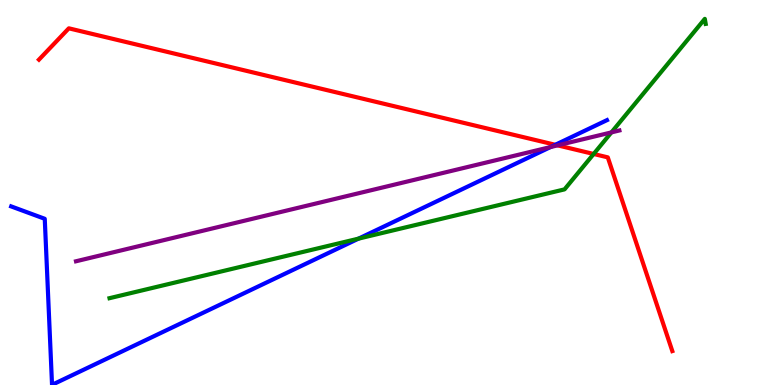[{'lines': ['blue', 'red'], 'intersections': [{'x': 7.17, 'y': 6.24}]}, {'lines': ['green', 'red'], 'intersections': [{'x': 7.66, 'y': 6.0}]}, {'lines': ['purple', 'red'], 'intersections': [{'x': 7.19, 'y': 6.22}]}, {'lines': ['blue', 'green'], 'intersections': [{'x': 4.63, 'y': 3.8}]}, {'lines': ['blue', 'purple'], 'intersections': [{'x': 7.1, 'y': 6.18}]}, {'lines': ['green', 'purple'], 'intersections': [{'x': 7.89, 'y': 6.56}]}]